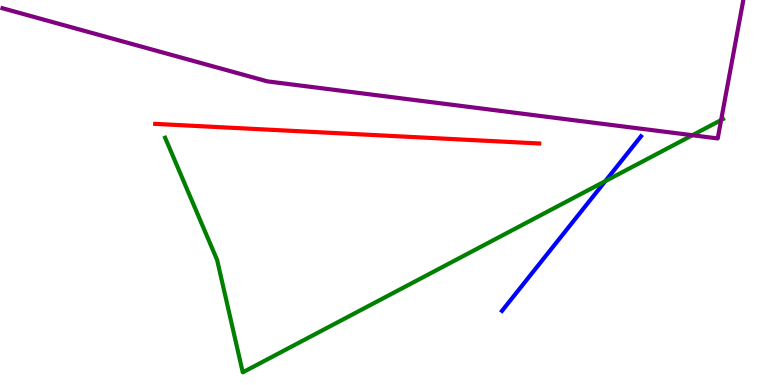[{'lines': ['blue', 'red'], 'intersections': []}, {'lines': ['green', 'red'], 'intersections': []}, {'lines': ['purple', 'red'], 'intersections': []}, {'lines': ['blue', 'green'], 'intersections': [{'x': 7.81, 'y': 5.29}]}, {'lines': ['blue', 'purple'], 'intersections': []}, {'lines': ['green', 'purple'], 'intersections': [{'x': 8.93, 'y': 6.49}, {'x': 9.3, 'y': 6.88}]}]